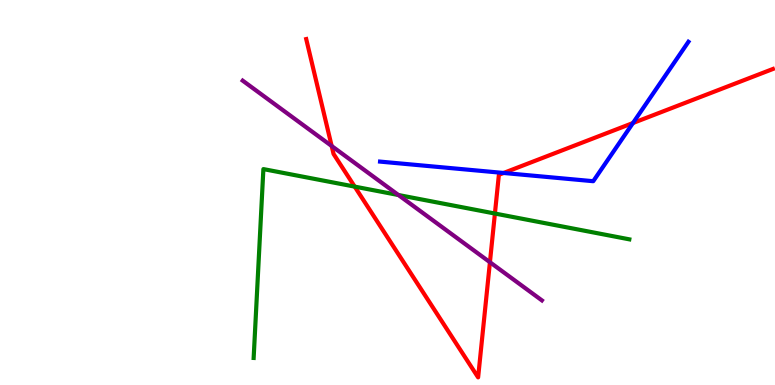[{'lines': ['blue', 'red'], 'intersections': [{'x': 6.5, 'y': 5.51}, {'x': 8.17, 'y': 6.8}]}, {'lines': ['green', 'red'], 'intersections': [{'x': 4.58, 'y': 5.15}, {'x': 6.39, 'y': 4.45}]}, {'lines': ['purple', 'red'], 'intersections': [{'x': 4.28, 'y': 6.21}, {'x': 6.32, 'y': 3.19}]}, {'lines': ['blue', 'green'], 'intersections': []}, {'lines': ['blue', 'purple'], 'intersections': []}, {'lines': ['green', 'purple'], 'intersections': [{'x': 5.14, 'y': 4.93}]}]